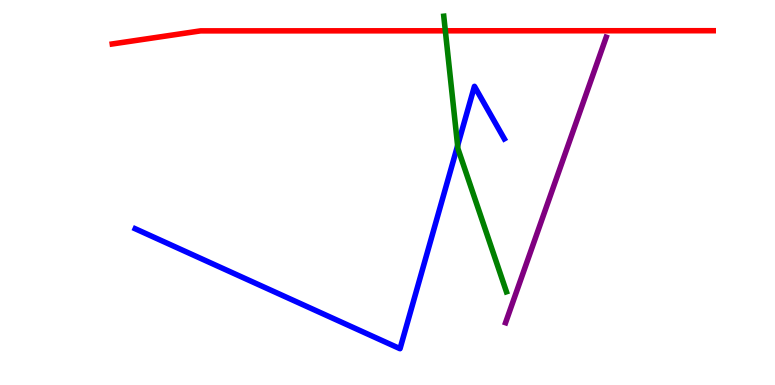[{'lines': ['blue', 'red'], 'intersections': []}, {'lines': ['green', 'red'], 'intersections': [{'x': 5.75, 'y': 9.2}]}, {'lines': ['purple', 'red'], 'intersections': []}, {'lines': ['blue', 'green'], 'intersections': [{'x': 5.9, 'y': 6.22}]}, {'lines': ['blue', 'purple'], 'intersections': []}, {'lines': ['green', 'purple'], 'intersections': []}]